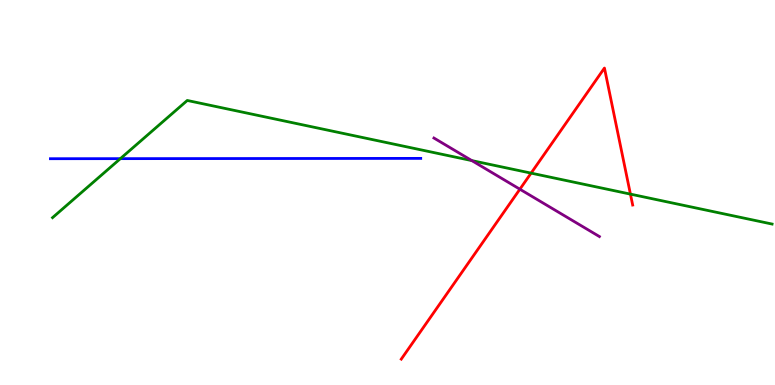[{'lines': ['blue', 'red'], 'intersections': []}, {'lines': ['green', 'red'], 'intersections': [{'x': 6.85, 'y': 5.5}, {'x': 8.13, 'y': 4.96}]}, {'lines': ['purple', 'red'], 'intersections': [{'x': 6.71, 'y': 5.09}]}, {'lines': ['blue', 'green'], 'intersections': [{'x': 1.55, 'y': 5.88}]}, {'lines': ['blue', 'purple'], 'intersections': []}, {'lines': ['green', 'purple'], 'intersections': [{'x': 6.09, 'y': 5.83}]}]